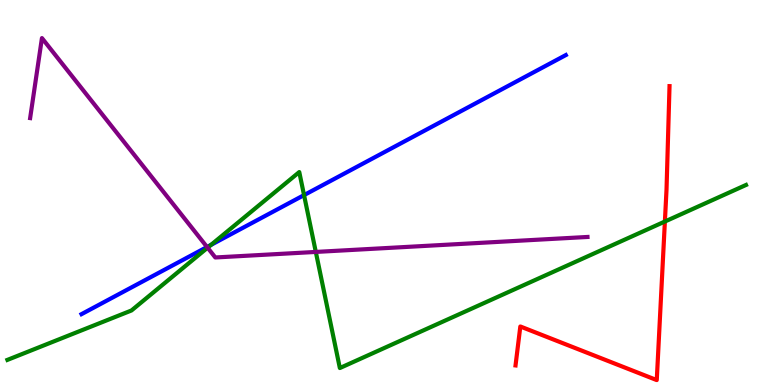[{'lines': ['blue', 'red'], 'intersections': []}, {'lines': ['green', 'red'], 'intersections': [{'x': 8.58, 'y': 4.25}]}, {'lines': ['purple', 'red'], 'intersections': []}, {'lines': ['blue', 'green'], 'intersections': [{'x': 2.72, 'y': 3.64}, {'x': 3.92, 'y': 4.93}]}, {'lines': ['blue', 'purple'], 'intersections': [{'x': 2.67, 'y': 3.58}]}, {'lines': ['green', 'purple'], 'intersections': [{'x': 2.68, 'y': 3.57}, {'x': 4.07, 'y': 3.46}]}]